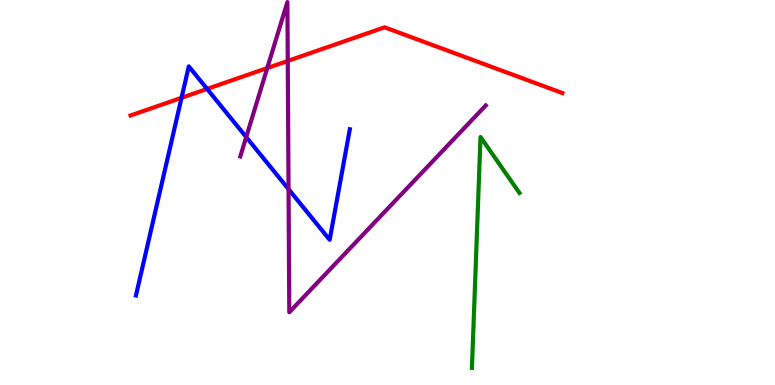[{'lines': ['blue', 'red'], 'intersections': [{'x': 2.34, 'y': 7.46}, {'x': 2.67, 'y': 7.69}]}, {'lines': ['green', 'red'], 'intersections': []}, {'lines': ['purple', 'red'], 'intersections': [{'x': 3.45, 'y': 8.23}, {'x': 3.71, 'y': 8.42}]}, {'lines': ['blue', 'green'], 'intersections': []}, {'lines': ['blue', 'purple'], 'intersections': [{'x': 3.18, 'y': 6.44}, {'x': 3.72, 'y': 5.09}]}, {'lines': ['green', 'purple'], 'intersections': []}]